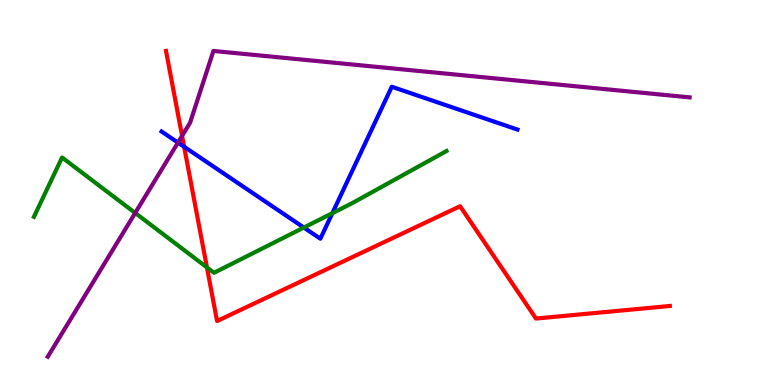[{'lines': ['blue', 'red'], 'intersections': [{'x': 2.38, 'y': 6.19}]}, {'lines': ['green', 'red'], 'intersections': [{'x': 2.67, 'y': 3.05}]}, {'lines': ['purple', 'red'], 'intersections': [{'x': 2.35, 'y': 6.47}]}, {'lines': ['blue', 'green'], 'intersections': [{'x': 3.92, 'y': 4.09}, {'x': 4.29, 'y': 4.46}]}, {'lines': ['blue', 'purple'], 'intersections': [{'x': 2.3, 'y': 6.3}]}, {'lines': ['green', 'purple'], 'intersections': [{'x': 1.74, 'y': 4.47}]}]